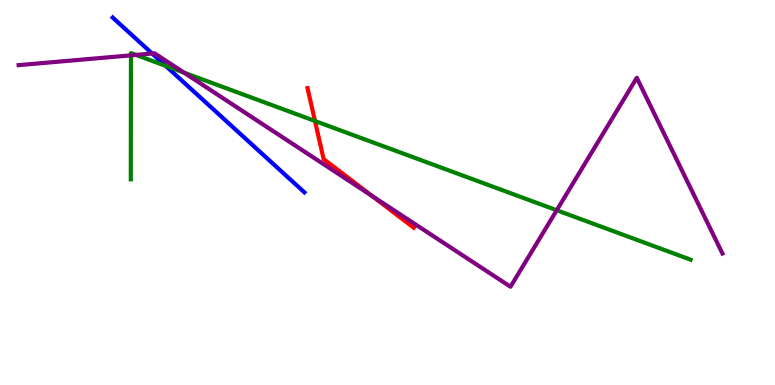[{'lines': ['blue', 'red'], 'intersections': []}, {'lines': ['green', 'red'], 'intersections': [{'x': 4.06, 'y': 6.86}]}, {'lines': ['purple', 'red'], 'intersections': [{'x': 4.8, 'y': 4.92}]}, {'lines': ['blue', 'green'], 'intersections': [{'x': 2.14, 'y': 8.29}]}, {'lines': ['blue', 'purple'], 'intersections': [{'x': 1.96, 'y': 8.61}]}, {'lines': ['green', 'purple'], 'intersections': [{'x': 1.69, 'y': 8.56}, {'x': 1.75, 'y': 8.57}, {'x': 2.37, 'y': 8.11}, {'x': 7.18, 'y': 4.54}]}]